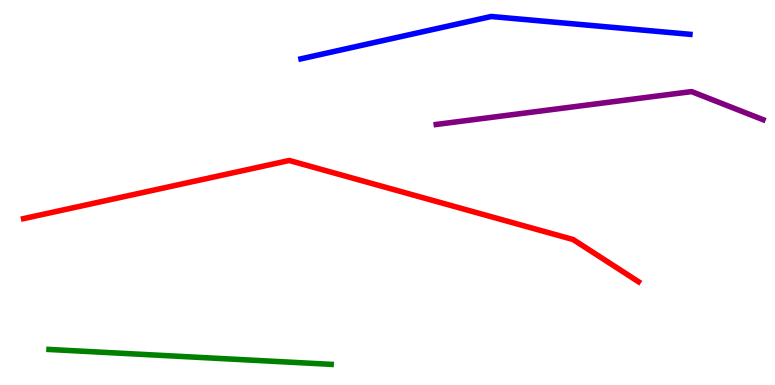[{'lines': ['blue', 'red'], 'intersections': []}, {'lines': ['green', 'red'], 'intersections': []}, {'lines': ['purple', 'red'], 'intersections': []}, {'lines': ['blue', 'green'], 'intersections': []}, {'lines': ['blue', 'purple'], 'intersections': []}, {'lines': ['green', 'purple'], 'intersections': []}]